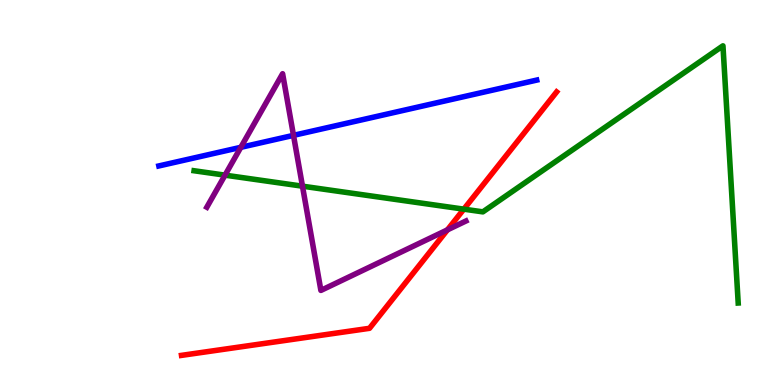[{'lines': ['blue', 'red'], 'intersections': []}, {'lines': ['green', 'red'], 'intersections': [{'x': 5.98, 'y': 4.57}]}, {'lines': ['purple', 'red'], 'intersections': [{'x': 5.77, 'y': 4.03}]}, {'lines': ['blue', 'green'], 'intersections': []}, {'lines': ['blue', 'purple'], 'intersections': [{'x': 3.11, 'y': 6.17}, {'x': 3.79, 'y': 6.48}]}, {'lines': ['green', 'purple'], 'intersections': [{'x': 2.9, 'y': 5.45}, {'x': 3.9, 'y': 5.16}]}]